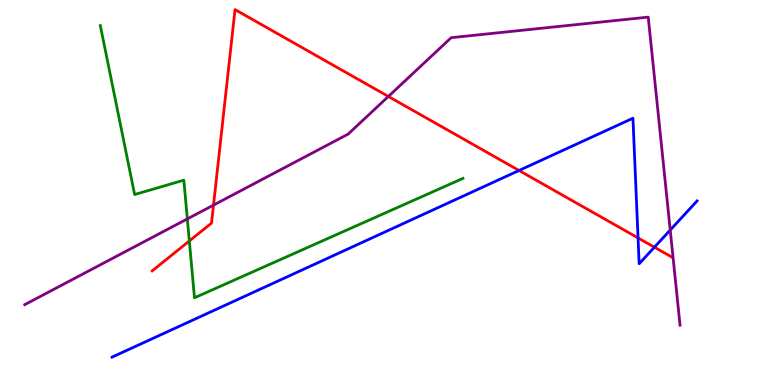[{'lines': ['blue', 'red'], 'intersections': [{'x': 6.7, 'y': 5.57}, {'x': 8.23, 'y': 3.82}, {'x': 8.44, 'y': 3.58}]}, {'lines': ['green', 'red'], 'intersections': [{'x': 2.44, 'y': 3.74}]}, {'lines': ['purple', 'red'], 'intersections': [{'x': 2.76, 'y': 4.67}, {'x': 5.01, 'y': 7.49}]}, {'lines': ['blue', 'green'], 'intersections': []}, {'lines': ['blue', 'purple'], 'intersections': [{'x': 8.65, 'y': 4.02}]}, {'lines': ['green', 'purple'], 'intersections': [{'x': 2.42, 'y': 4.31}]}]